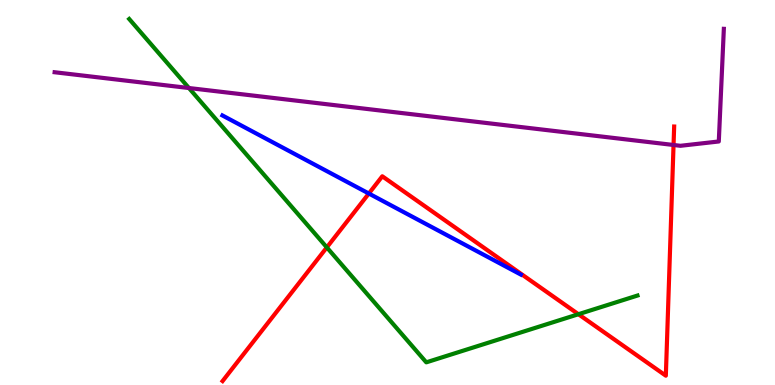[{'lines': ['blue', 'red'], 'intersections': [{'x': 4.76, 'y': 4.97}]}, {'lines': ['green', 'red'], 'intersections': [{'x': 4.22, 'y': 3.57}, {'x': 7.46, 'y': 1.84}]}, {'lines': ['purple', 'red'], 'intersections': [{'x': 8.69, 'y': 6.23}]}, {'lines': ['blue', 'green'], 'intersections': []}, {'lines': ['blue', 'purple'], 'intersections': []}, {'lines': ['green', 'purple'], 'intersections': [{'x': 2.44, 'y': 7.71}]}]